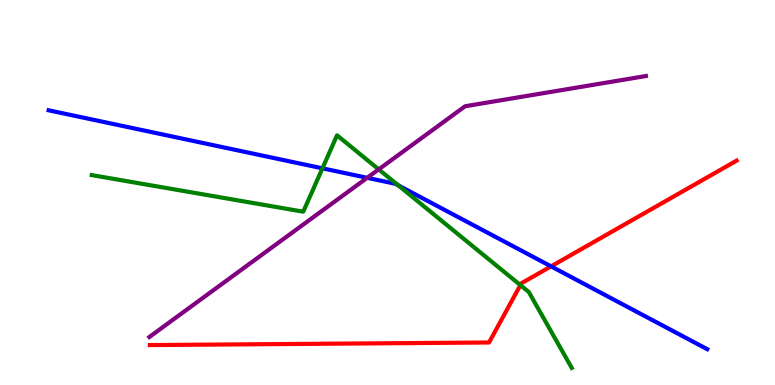[{'lines': ['blue', 'red'], 'intersections': [{'x': 7.11, 'y': 3.08}]}, {'lines': ['green', 'red'], 'intersections': [{'x': 6.71, 'y': 2.59}]}, {'lines': ['purple', 'red'], 'intersections': []}, {'lines': ['blue', 'green'], 'intersections': [{'x': 4.16, 'y': 5.63}, {'x': 5.14, 'y': 5.19}]}, {'lines': ['blue', 'purple'], 'intersections': [{'x': 4.74, 'y': 5.38}]}, {'lines': ['green', 'purple'], 'intersections': [{'x': 4.89, 'y': 5.6}]}]